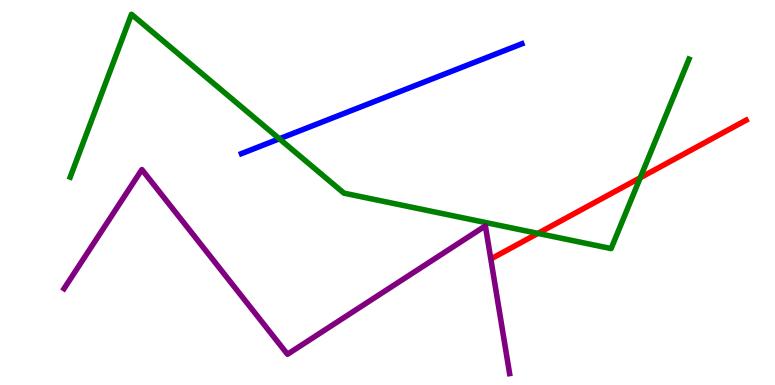[{'lines': ['blue', 'red'], 'intersections': []}, {'lines': ['green', 'red'], 'intersections': [{'x': 6.94, 'y': 3.94}, {'x': 8.26, 'y': 5.38}]}, {'lines': ['purple', 'red'], 'intersections': []}, {'lines': ['blue', 'green'], 'intersections': [{'x': 3.6, 'y': 6.4}]}, {'lines': ['blue', 'purple'], 'intersections': []}, {'lines': ['green', 'purple'], 'intersections': []}]